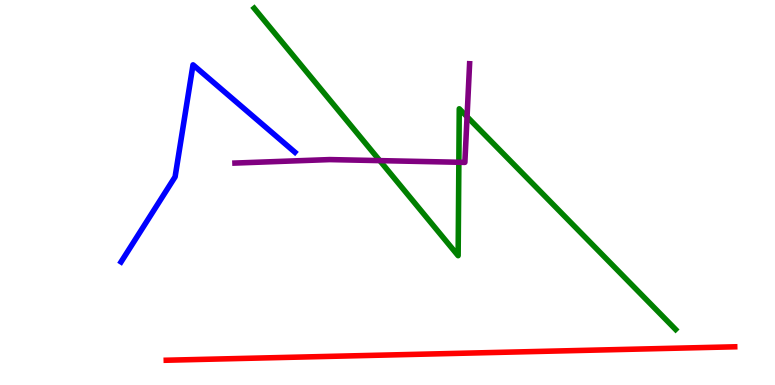[{'lines': ['blue', 'red'], 'intersections': []}, {'lines': ['green', 'red'], 'intersections': []}, {'lines': ['purple', 'red'], 'intersections': []}, {'lines': ['blue', 'green'], 'intersections': []}, {'lines': ['blue', 'purple'], 'intersections': []}, {'lines': ['green', 'purple'], 'intersections': [{'x': 4.9, 'y': 5.83}, {'x': 5.92, 'y': 5.79}, {'x': 6.03, 'y': 6.97}]}]